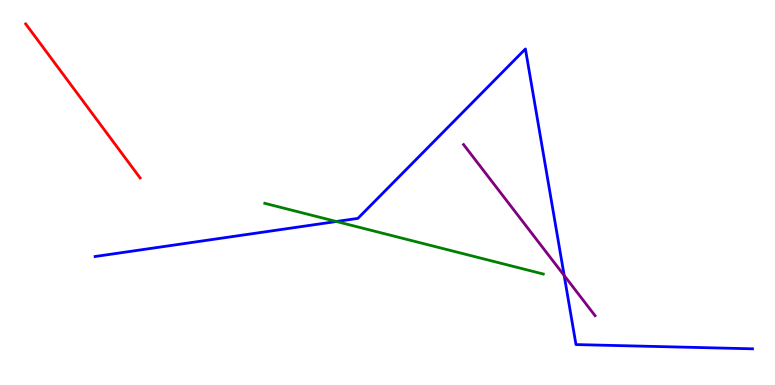[{'lines': ['blue', 'red'], 'intersections': []}, {'lines': ['green', 'red'], 'intersections': []}, {'lines': ['purple', 'red'], 'intersections': []}, {'lines': ['blue', 'green'], 'intersections': [{'x': 4.34, 'y': 4.25}]}, {'lines': ['blue', 'purple'], 'intersections': [{'x': 7.28, 'y': 2.84}]}, {'lines': ['green', 'purple'], 'intersections': []}]